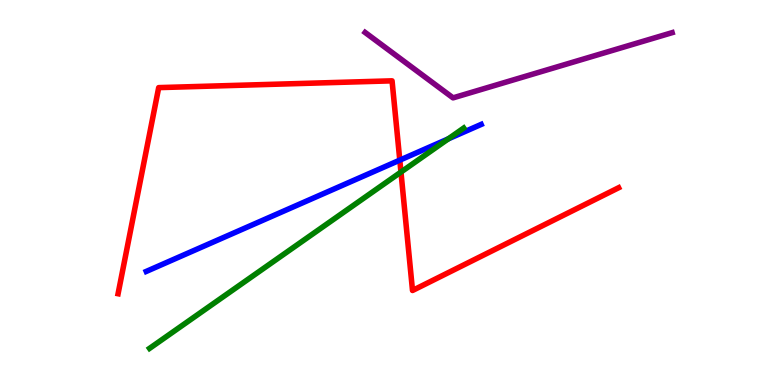[{'lines': ['blue', 'red'], 'intersections': [{'x': 5.16, 'y': 5.84}]}, {'lines': ['green', 'red'], 'intersections': [{'x': 5.17, 'y': 5.53}]}, {'lines': ['purple', 'red'], 'intersections': []}, {'lines': ['blue', 'green'], 'intersections': [{'x': 5.78, 'y': 6.39}]}, {'lines': ['blue', 'purple'], 'intersections': []}, {'lines': ['green', 'purple'], 'intersections': []}]